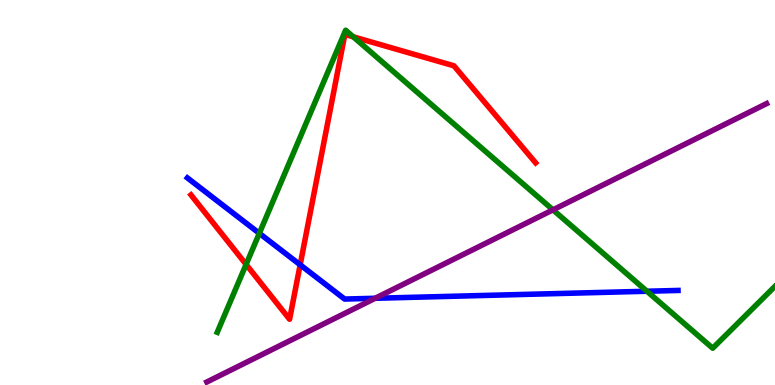[{'lines': ['blue', 'red'], 'intersections': [{'x': 3.87, 'y': 3.12}]}, {'lines': ['green', 'red'], 'intersections': [{'x': 3.18, 'y': 3.13}, {'x': 4.56, 'y': 9.04}]}, {'lines': ['purple', 'red'], 'intersections': []}, {'lines': ['blue', 'green'], 'intersections': [{'x': 3.35, 'y': 3.94}, {'x': 8.35, 'y': 2.44}]}, {'lines': ['blue', 'purple'], 'intersections': [{'x': 4.84, 'y': 2.25}]}, {'lines': ['green', 'purple'], 'intersections': [{'x': 7.14, 'y': 4.55}]}]